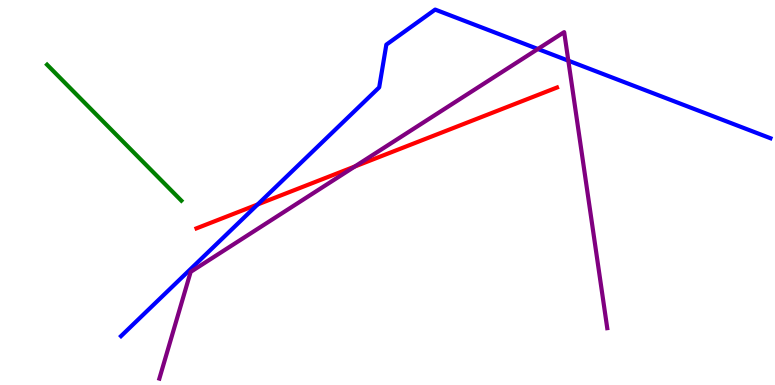[{'lines': ['blue', 'red'], 'intersections': [{'x': 3.32, 'y': 4.69}]}, {'lines': ['green', 'red'], 'intersections': []}, {'lines': ['purple', 'red'], 'intersections': [{'x': 4.58, 'y': 5.68}]}, {'lines': ['blue', 'green'], 'intersections': []}, {'lines': ['blue', 'purple'], 'intersections': [{'x': 6.94, 'y': 8.73}, {'x': 7.33, 'y': 8.42}]}, {'lines': ['green', 'purple'], 'intersections': []}]